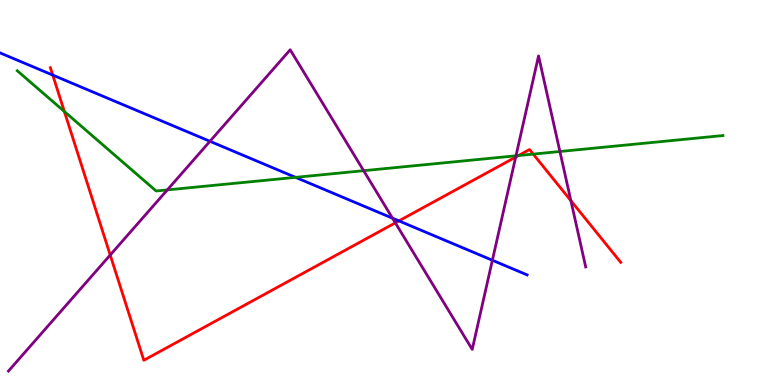[{'lines': ['blue', 'red'], 'intersections': [{'x': 0.681, 'y': 8.05}, {'x': 5.15, 'y': 4.26}]}, {'lines': ['green', 'red'], 'intersections': [{'x': 0.831, 'y': 7.1}, {'x': 6.69, 'y': 5.96}, {'x': 6.88, 'y': 6.0}]}, {'lines': ['purple', 'red'], 'intersections': [{'x': 1.42, 'y': 3.38}, {'x': 5.1, 'y': 4.21}, {'x': 6.65, 'y': 5.92}, {'x': 7.37, 'y': 4.79}]}, {'lines': ['blue', 'green'], 'intersections': [{'x': 3.81, 'y': 5.39}]}, {'lines': ['blue', 'purple'], 'intersections': [{'x': 2.71, 'y': 6.33}, {'x': 5.06, 'y': 4.33}, {'x': 6.35, 'y': 3.24}]}, {'lines': ['green', 'purple'], 'intersections': [{'x': 2.16, 'y': 5.07}, {'x': 4.69, 'y': 5.57}, {'x': 6.66, 'y': 5.95}, {'x': 7.22, 'y': 6.07}]}]